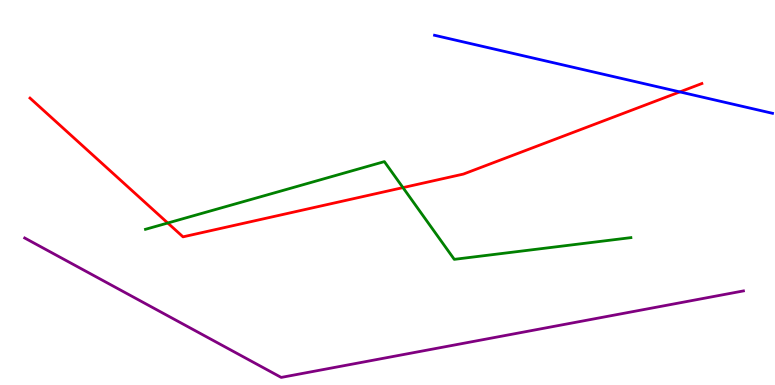[{'lines': ['blue', 'red'], 'intersections': [{'x': 8.77, 'y': 7.61}]}, {'lines': ['green', 'red'], 'intersections': [{'x': 2.16, 'y': 4.21}, {'x': 5.2, 'y': 5.13}]}, {'lines': ['purple', 'red'], 'intersections': []}, {'lines': ['blue', 'green'], 'intersections': []}, {'lines': ['blue', 'purple'], 'intersections': []}, {'lines': ['green', 'purple'], 'intersections': []}]